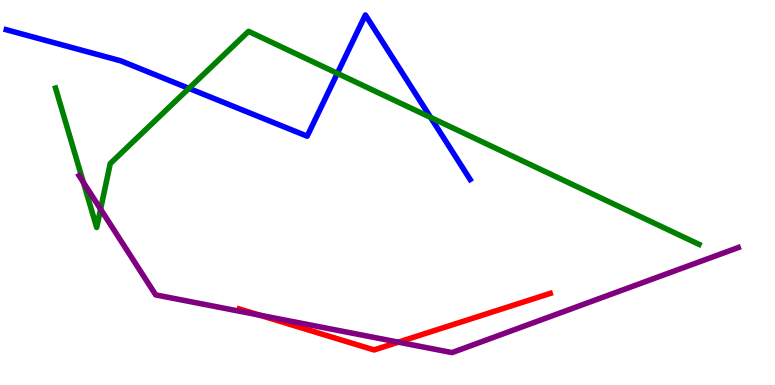[{'lines': ['blue', 'red'], 'intersections': []}, {'lines': ['green', 'red'], 'intersections': []}, {'lines': ['purple', 'red'], 'intersections': [{'x': 3.35, 'y': 1.81}, {'x': 5.14, 'y': 1.11}]}, {'lines': ['blue', 'green'], 'intersections': [{'x': 2.44, 'y': 7.7}, {'x': 4.35, 'y': 8.09}, {'x': 5.56, 'y': 6.95}]}, {'lines': ['blue', 'purple'], 'intersections': []}, {'lines': ['green', 'purple'], 'intersections': [{'x': 1.08, 'y': 5.26}, {'x': 1.3, 'y': 4.57}]}]